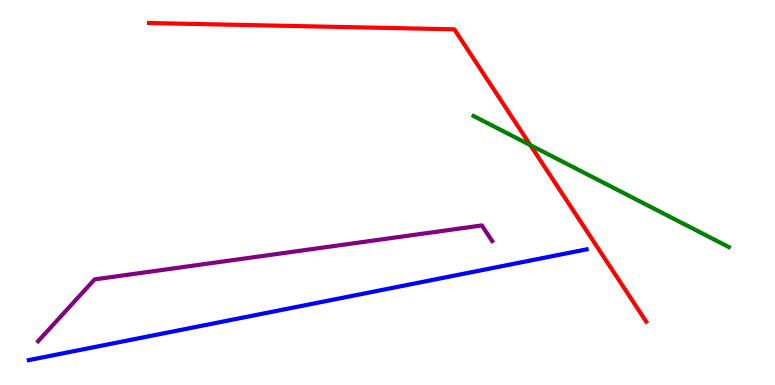[{'lines': ['blue', 'red'], 'intersections': []}, {'lines': ['green', 'red'], 'intersections': [{'x': 6.84, 'y': 6.23}]}, {'lines': ['purple', 'red'], 'intersections': []}, {'lines': ['blue', 'green'], 'intersections': []}, {'lines': ['blue', 'purple'], 'intersections': []}, {'lines': ['green', 'purple'], 'intersections': []}]